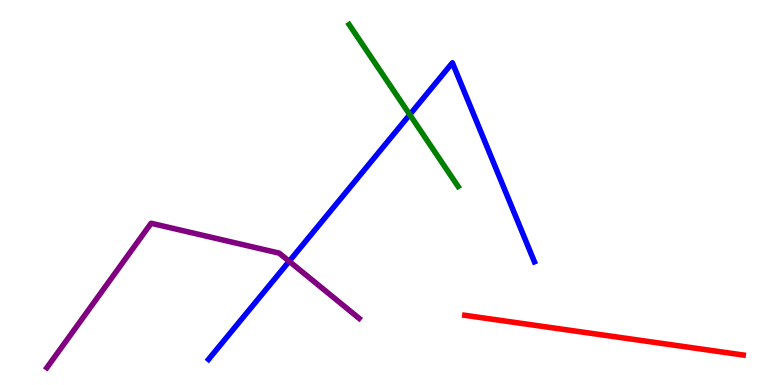[{'lines': ['blue', 'red'], 'intersections': []}, {'lines': ['green', 'red'], 'intersections': []}, {'lines': ['purple', 'red'], 'intersections': []}, {'lines': ['blue', 'green'], 'intersections': [{'x': 5.29, 'y': 7.02}]}, {'lines': ['blue', 'purple'], 'intersections': [{'x': 3.73, 'y': 3.21}]}, {'lines': ['green', 'purple'], 'intersections': []}]